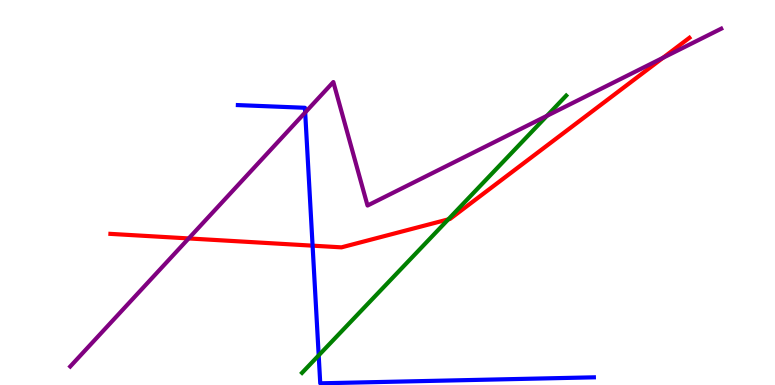[{'lines': ['blue', 'red'], 'intersections': [{'x': 4.03, 'y': 3.62}]}, {'lines': ['green', 'red'], 'intersections': [{'x': 5.78, 'y': 4.3}]}, {'lines': ['purple', 'red'], 'intersections': [{'x': 2.43, 'y': 3.81}, {'x': 8.55, 'y': 8.5}]}, {'lines': ['blue', 'green'], 'intersections': [{'x': 4.11, 'y': 0.77}]}, {'lines': ['blue', 'purple'], 'intersections': [{'x': 3.94, 'y': 7.08}]}, {'lines': ['green', 'purple'], 'intersections': [{'x': 7.06, 'y': 6.99}]}]